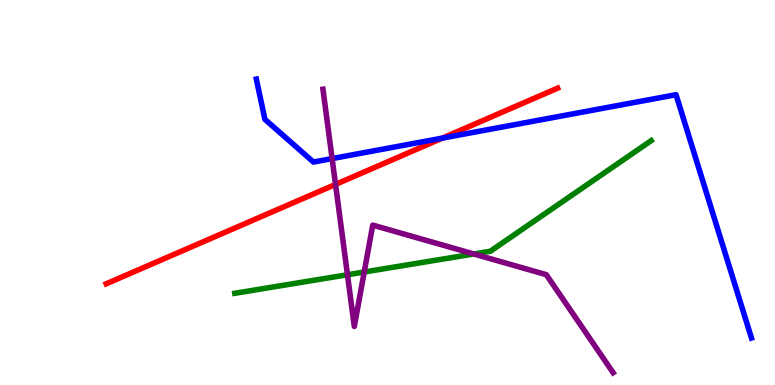[{'lines': ['blue', 'red'], 'intersections': [{'x': 5.71, 'y': 6.41}]}, {'lines': ['green', 'red'], 'intersections': []}, {'lines': ['purple', 'red'], 'intersections': [{'x': 4.33, 'y': 5.21}]}, {'lines': ['blue', 'green'], 'intersections': []}, {'lines': ['blue', 'purple'], 'intersections': [{'x': 4.29, 'y': 5.88}]}, {'lines': ['green', 'purple'], 'intersections': [{'x': 4.48, 'y': 2.86}, {'x': 4.7, 'y': 2.94}, {'x': 6.11, 'y': 3.4}]}]